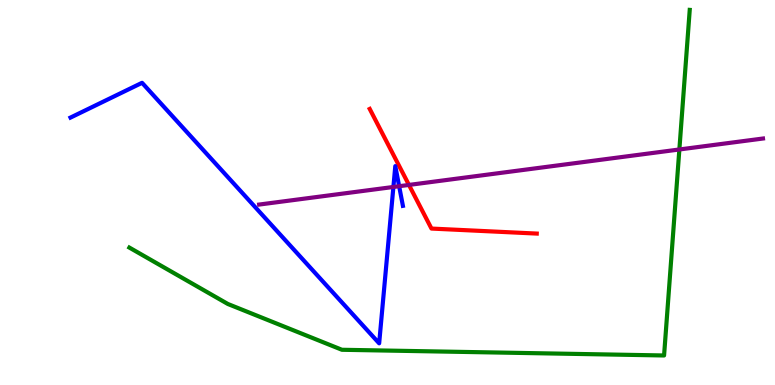[{'lines': ['blue', 'red'], 'intersections': []}, {'lines': ['green', 'red'], 'intersections': []}, {'lines': ['purple', 'red'], 'intersections': [{'x': 5.28, 'y': 5.2}]}, {'lines': ['blue', 'green'], 'intersections': []}, {'lines': ['blue', 'purple'], 'intersections': [{'x': 5.08, 'y': 5.14}, {'x': 5.15, 'y': 5.16}]}, {'lines': ['green', 'purple'], 'intersections': [{'x': 8.77, 'y': 6.12}]}]